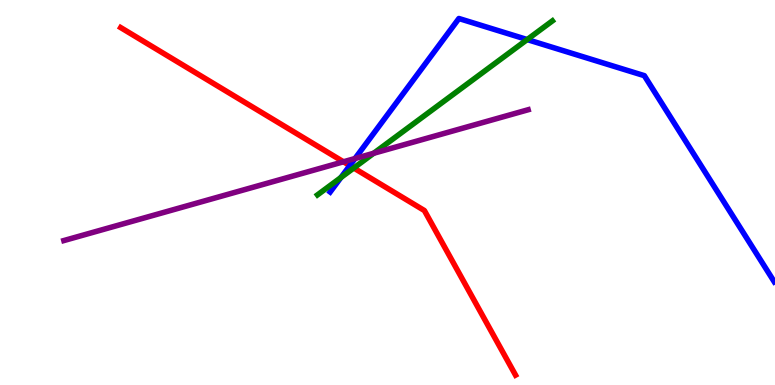[{'lines': ['blue', 'red'], 'intersections': [{'x': 4.51, 'y': 5.7}]}, {'lines': ['green', 'red'], 'intersections': [{'x': 4.56, 'y': 5.64}]}, {'lines': ['purple', 'red'], 'intersections': [{'x': 4.43, 'y': 5.8}]}, {'lines': ['blue', 'green'], 'intersections': [{'x': 4.4, 'y': 5.39}, {'x': 6.8, 'y': 8.97}]}, {'lines': ['blue', 'purple'], 'intersections': [{'x': 4.58, 'y': 5.88}]}, {'lines': ['green', 'purple'], 'intersections': [{'x': 4.82, 'y': 6.02}]}]